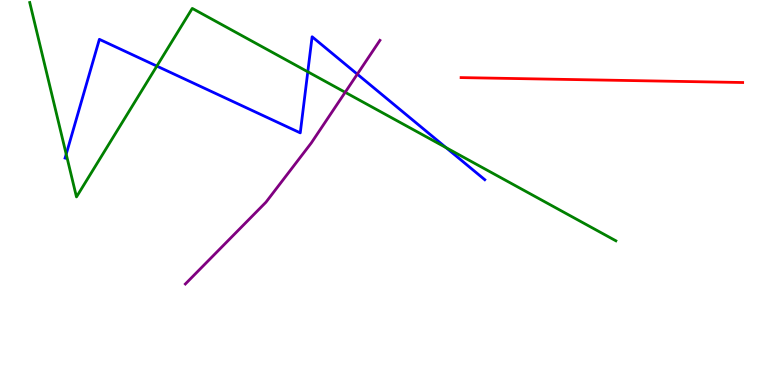[{'lines': ['blue', 'red'], 'intersections': []}, {'lines': ['green', 'red'], 'intersections': []}, {'lines': ['purple', 'red'], 'intersections': []}, {'lines': ['blue', 'green'], 'intersections': [{'x': 0.854, 'y': 6.0}, {'x': 2.02, 'y': 8.28}, {'x': 3.97, 'y': 8.14}, {'x': 5.76, 'y': 6.17}]}, {'lines': ['blue', 'purple'], 'intersections': [{'x': 4.61, 'y': 8.07}]}, {'lines': ['green', 'purple'], 'intersections': [{'x': 4.45, 'y': 7.6}]}]